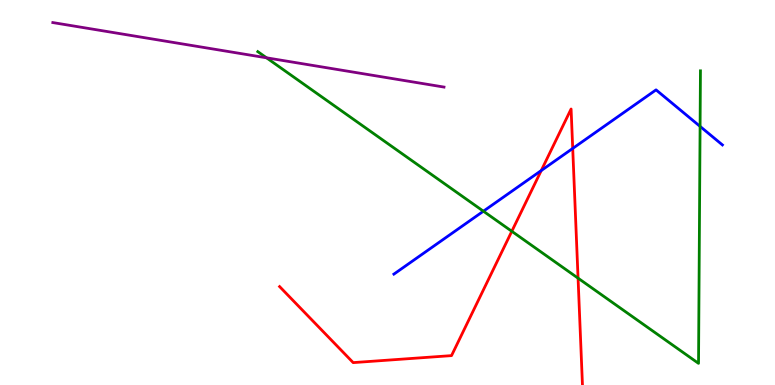[{'lines': ['blue', 'red'], 'intersections': [{'x': 6.98, 'y': 5.57}, {'x': 7.39, 'y': 6.14}]}, {'lines': ['green', 'red'], 'intersections': [{'x': 6.6, 'y': 3.99}, {'x': 7.46, 'y': 2.78}]}, {'lines': ['purple', 'red'], 'intersections': []}, {'lines': ['blue', 'green'], 'intersections': [{'x': 6.24, 'y': 4.51}, {'x': 9.03, 'y': 6.72}]}, {'lines': ['blue', 'purple'], 'intersections': []}, {'lines': ['green', 'purple'], 'intersections': [{'x': 3.44, 'y': 8.5}]}]